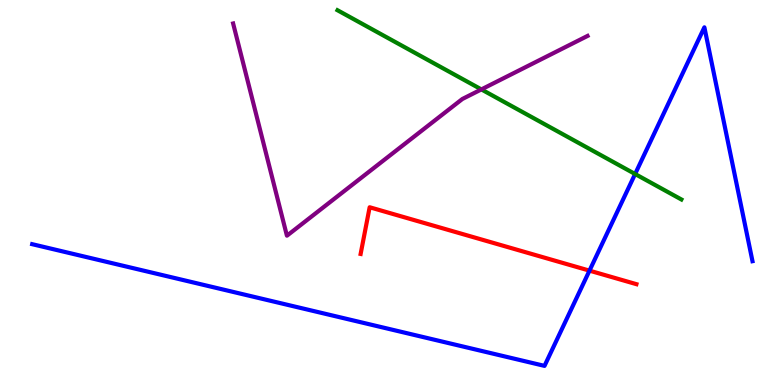[{'lines': ['blue', 'red'], 'intersections': [{'x': 7.61, 'y': 2.97}]}, {'lines': ['green', 'red'], 'intersections': []}, {'lines': ['purple', 'red'], 'intersections': []}, {'lines': ['blue', 'green'], 'intersections': [{'x': 8.19, 'y': 5.48}]}, {'lines': ['blue', 'purple'], 'intersections': []}, {'lines': ['green', 'purple'], 'intersections': [{'x': 6.21, 'y': 7.68}]}]